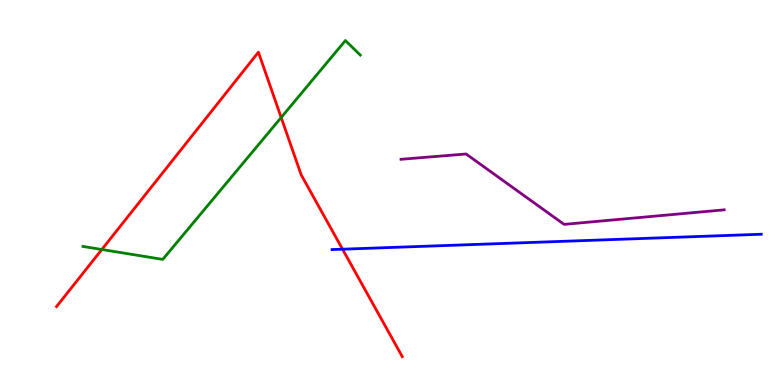[{'lines': ['blue', 'red'], 'intersections': [{'x': 4.42, 'y': 3.53}]}, {'lines': ['green', 'red'], 'intersections': [{'x': 1.31, 'y': 3.52}, {'x': 3.63, 'y': 6.95}]}, {'lines': ['purple', 'red'], 'intersections': []}, {'lines': ['blue', 'green'], 'intersections': []}, {'lines': ['blue', 'purple'], 'intersections': []}, {'lines': ['green', 'purple'], 'intersections': []}]